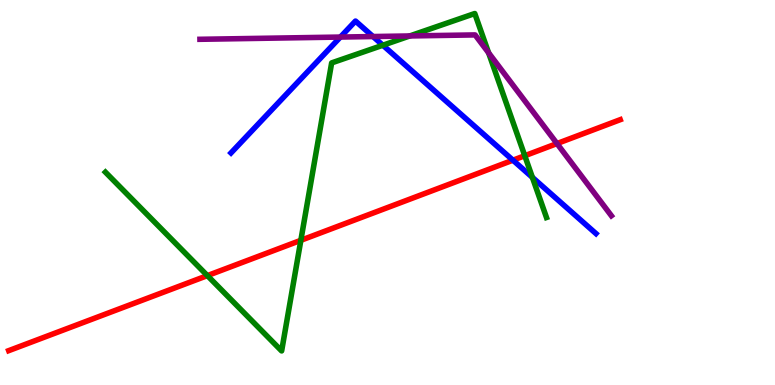[{'lines': ['blue', 'red'], 'intersections': [{'x': 6.62, 'y': 5.84}]}, {'lines': ['green', 'red'], 'intersections': [{'x': 2.68, 'y': 2.84}, {'x': 3.88, 'y': 3.76}, {'x': 6.77, 'y': 5.95}]}, {'lines': ['purple', 'red'], 'intersections': [{'x': 7.19, 'y': 6.27}]}, {'lines': ['blue', 'green'], 'intersections': [{'x': 4.94, 'y': 8.83}, {'x': 6.87, 'y': 5.39}]}, {'lines': ['blue', 'purple'], 'intersections': [{'x': 4.39, 'y': 9.04}, {'x': 4.81, 'y': 9.05}]}, {'lines': ['green', 'purple'], 'intersections': [{'x': 5.29, 'y': 9.07}, {'x': 6.3, 'y': 8.63}]}]